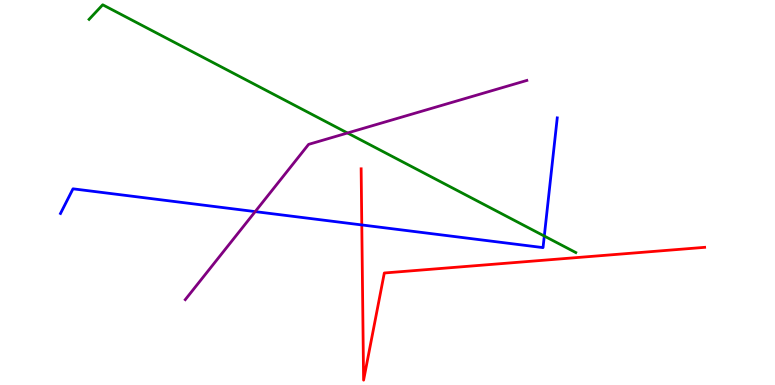[{'lines': ['blue', 'red'], 'intersections': [{'x': 4.67, 'y': 4.16}]}, {'lines': ['green', 'red'], 'intersections': []}, {'lines': ['purple', 'red'], 'intersections': []}, {'lines': ['blue', 'green'], 'intersections': [{'x': 7.02, 'y': 3.87}]}, {'lines': ['blue', 'purple'], 'intersections': [{'x': 3.29, 'y': 4.5}]}, {'lines': ['green', 'purple'], 'intersections': [{'x': 4.48, 'y': 6.55}]}]